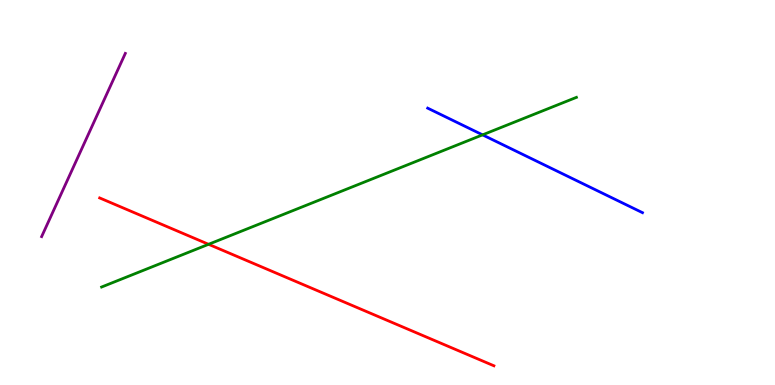[{'lines': ['blue', 'red'], 'intersections': []}, {'lines': ['green', 'red'], 'intersections': [{'x': 2.69, 'y': 3.65}]}, {'lines': ['purple', 'red'], 'intersections': []}, {'lines': ['blue', 'green'], 'intersections': [{'x': 6.23, 'y': 6.5}]}, {'lines': ['blue', 'purple'], 'intersections': []}, {'lines': ['green', 'purple'], 'intersections': []}]